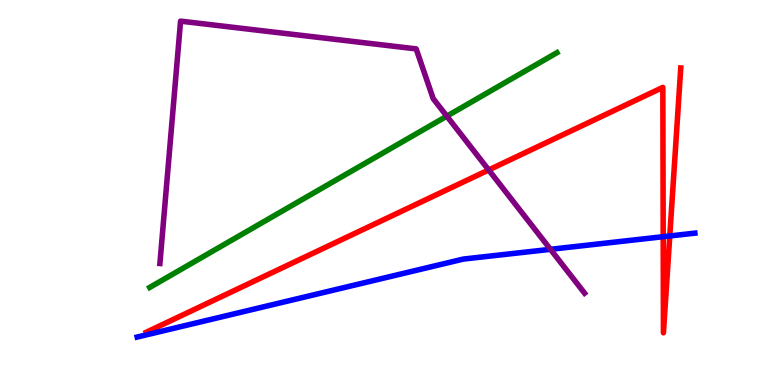[{'lines': ['blue', 'red'], 'intersections': [{'x': 8.56, 'y': 3.85}, {'x': 8.64, 'y': 3.87}]}, {'lines': ['green', 'red'], 'intersections': []}, {'lines': ['purple', 'red'], 'intersections': [{'x': 6.31, 'y': 5.59}]}, {'lines': ['blue', 'green'], 'intersections': []}, {'lines': ['blue', 'purple'], 'intersections': [{'x': 7.1, 'y': 3.52}]}, {'lines': ['green', 'purple'], 'intersections': [{'x': 5.77, 'y': 6.98}]}]